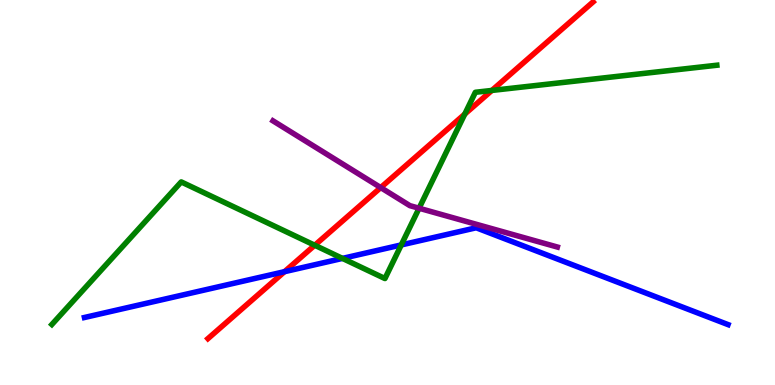[{'lines': ['blue', 'red'], 'intersections': [{'x': 3.67, 'y': 2.94}]}, {'lines': ['green', 'red'], 'intersections': [{'x': 4.06, 'y': 3.63}, {'x': 6.0, 'y': 7.04}, {'x': 6.35, 'y': 7.65}]}, {'lines': ['purple', 'red'], 'intersections': [{'x': 4.91, 'y': 5.13}]}, {'lines': ['blue', 'green'], 'intersections': [{'x': 4.42, 'y': 3.29}, {'x': 5.18, 'y': 3.64}]}, {'lines': ['blue', 'purple'], 'intersections': []}, {'lines': ['green', 'purple'], 'intersections': [{'x': 5.41, 'y': 4.59}]}]